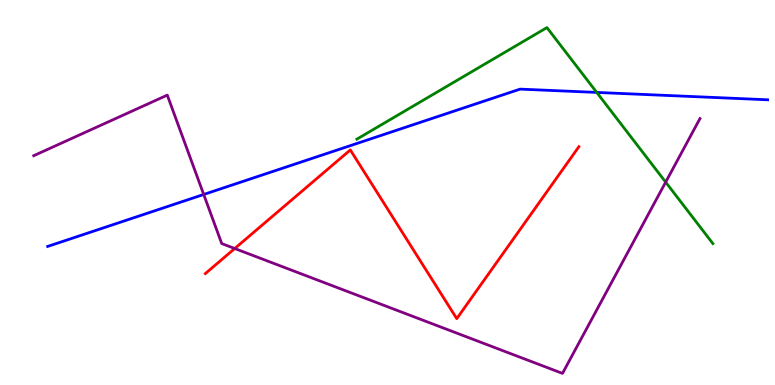[{'lines': ['blue', 'red'], 'intersections': []}, {'lines': ['green', 'red'], 'intersections': []}, {'lines': ['purple', 'red'], 'intersections': [{'x': 3.03, 'y': 3.55}]}, {'lines': ['blue', 'green'], 'intersections': [{'x': 7.7, 'y': 7.6}]}, {'lines': ['blue', 'purple'], 'intersections': [{'x': 2.63, 'y': 4.95}]}, {'lines': ['green', 'purple'], 'intersections': [{'x': 8.59, 'y': 5.27}]}]